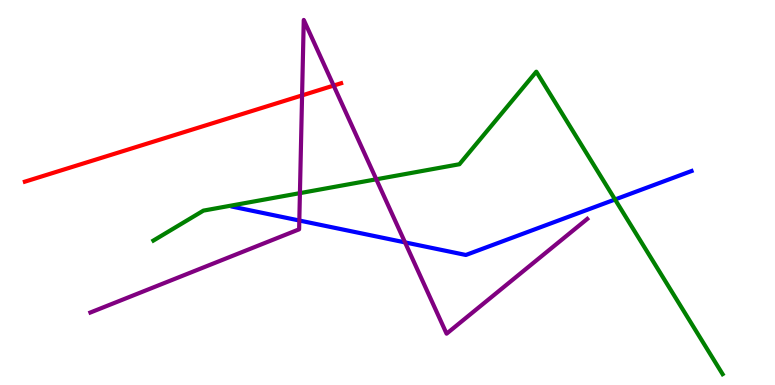[{'lines': ['blue', 'red'], 'intersections': []}, {'lines': ['green', 'red'], 'intersections': []}, {'lines': ['purple', 'red'], 'intersections': [{'x': 3.9, 'y': 7.52}, {'x': 4.3, 'y': 7.78}]}, {'lines': ['blue', 'green'], 'intersections': [{'x': 7.94, 'y': 4.82}]}, {'lines': ['blue', 'purple'], 'intersections': [{'x': 3.86, 'y': 4.27}, {'x': 5.23, 'y': 3.7}]}, {'lines': ['green', 'purple'], 'intersections': [{'x': 3.87, 'y': 4.98}, {'x': 4.86, 'y': 5.34}]}]